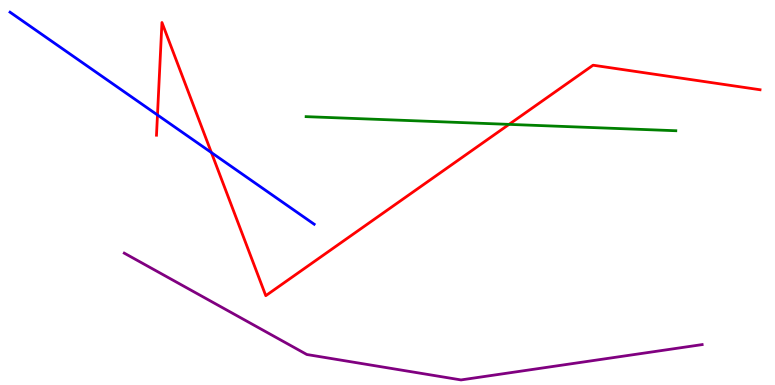[{'lines': ['blue', 'red'], 'intersections': [{'x': 2.03, 'y': 7.01}, {'x': 2.73, 'y': 6.04}]}, {'lines': ['green', 'red'], 'intersections': [{'x': 6.57, 'y': 6.77}]}, {'lines': ['purple', 'red'], 'intersections': []}, {'lines': ['blue', 'green'], 'intersections': []}, {'lines': ['blue', 'purple'], 'intersections': []}, {'lines': ['green', 'purple'], 'intersections': []}]